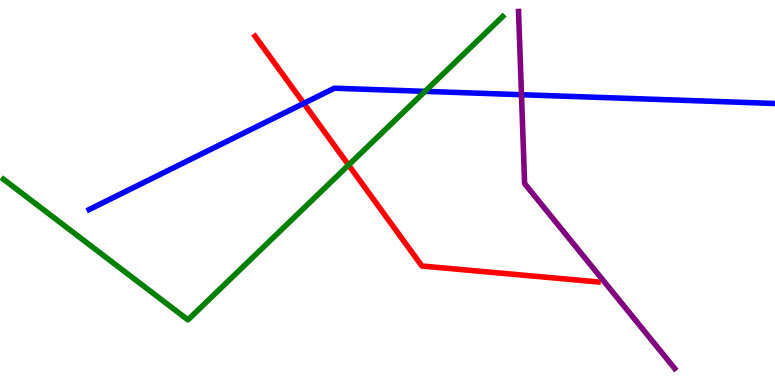[{'lines': ['blue', 'red'], 'intersections': [{'x': 3.92, 'y': 7.32}]}, {'lines': ['green', 'red'], 'intersections': [{'x': 4.5, 'y': 5.71}]}, {'lines': ['purple', 'red'], 'intersections': []}, {'lines': ['blue', 'green'], 'intersections': [{'x': 5.48, 'y': 7.63}]}, {'lines': ['blue', 'purple'], 'intersections': [{'x': 6.73, 'y': 7.54}]}, {'lines': ['green', 'purple'], 'intersections': []}]